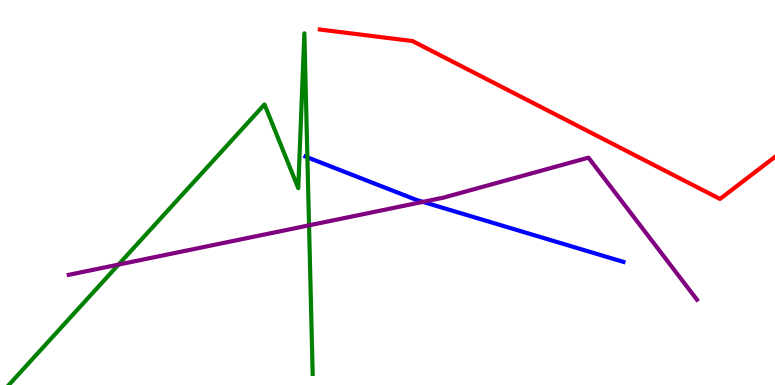[{'lines': ['blue', 'red'], 'intersections': []}, {'lines': ['green', 'red'], 'intersections': []}, {'lines': ['purple', 'red'], 'intersections': []}, {'lines': ['blue', 'green'], 'intersections': [{'x': 3.97, 'y': 5.91}]}, {'lines': ['blue', 'purple'], 'intersections': [{'x': 5.46, 'y': 4.76}]}, {'lines': ['green', 'purple'], 'intersections': [{'x': 1.53, 'y': 3.13}, {'x': 3.99, 'y': 4.15}]}]